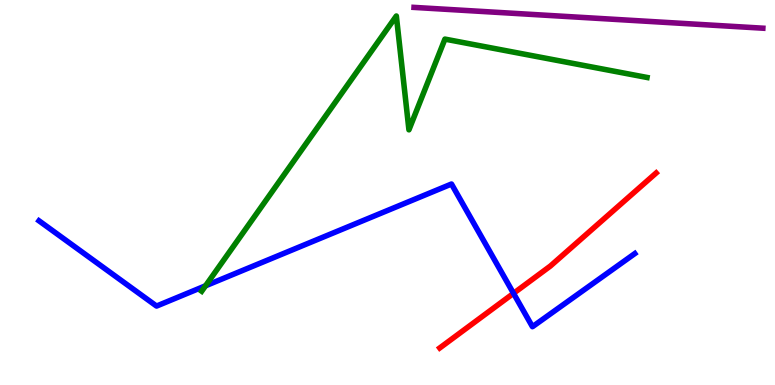[{'lines': ['blue', 'red'], 'intersections': [{'x': 6.63, 'y': 2.38}]}, {'lines': ['green', 'red'], 'intersections': []}, {'lines': ['purple', 'red'], 'intersections': []}, {'lines': ['blue', 'green'], 'intersections': [{'x': 2.65, 'y': 2.58}]}, {'lines': ['blue', 'purple'], 'intersections': []}, {'lines': ['green', 'purple'], 'intersections': []}]